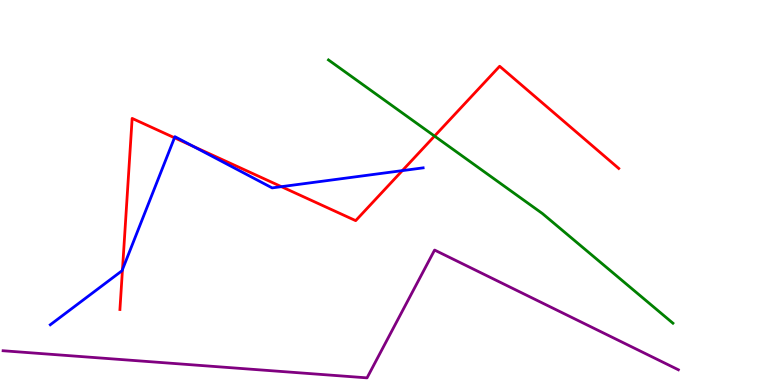[{'lines': ['blue', 'red'], 'intersections': [{'x': 1.58, 'y': 3.0}, {'x': 2.25, 'y': 6.42}, {'x': 2.49, 'y': 6.2}, {'x': 3.63, 'y': 5.15}, {'x': 5.19, 'y': 5.57}]}, {'lines': ['green', 'red'], 'intersections': [{'x': 5.61, 'y': 6.47}]}, {'lines': ['purple', 'red'], 'intersections': []}, {'lines': ['blue', 'green'], 'intersections': []}, {'lines': ['blue', 'purple'], 'intersections': []}, {'lines': ['green', 'purple'], 'intersections': []}]